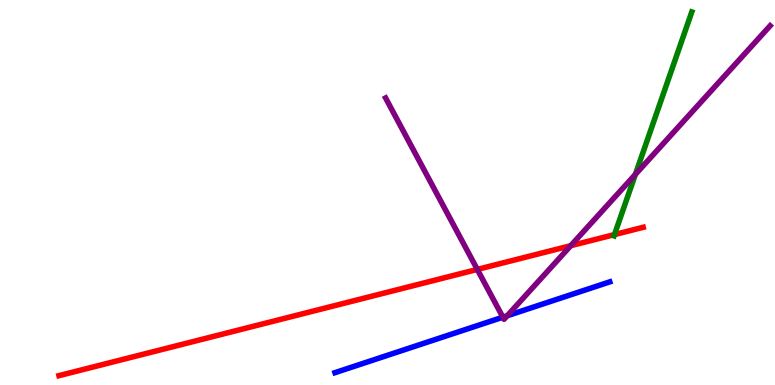[{'lines': ['blue', 'red'], 'intersections': []}, {'lines': ['green', 'red'], 'intersections': [{'x': 7.93, 'y': 3.91}]}, {'lines': ['purple', 'red'], 'intersections': [{'x': 6.16, 'y': 3.0}, {'x': 7.36, 'y': 3.62}]}, {'lines': ['blue', 'green'], 'intersections': []}, {'lines': ['blue', 'purple'], 'intersections': [{'x': 6.49, 'y': 1.76}, {'x': 6.54, 'y': 1.8}]}, {'lines': ['green', 'purple'], 'intersections': [{'x': 8.2, 'y': 5.47}]}]